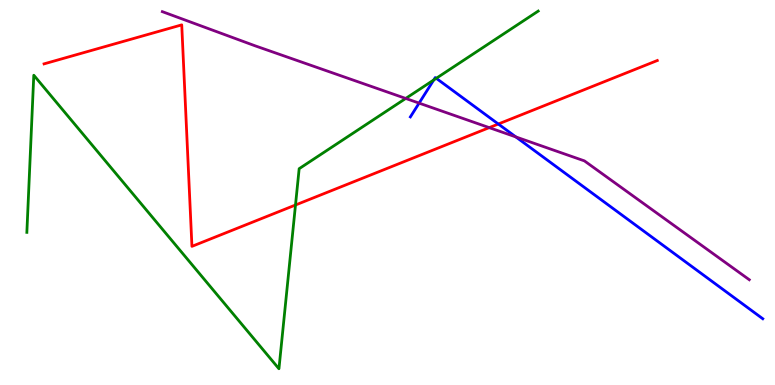[{'lines': ['blue', 'red'], 'intersections': [{'x': 6.43, 'y': 6.78}]}, {'lines': ['green', 'red'], 'intersections': [{'x': 3.81, 'y': 4.68}]}, {'lines': ['purple', 'red'], 'intersections': [{'x': 6.31, 'y': 6.68}]}, {'lines': ['blue', 'green'], 'intersections': [{'x': 5.6, 'y': 7.92}, {'x': 5.63, 'y': 7.97}]}, {'lines': ['blue', 'purple'], 'intersections': [{'x': 5.41, 'y': 7.32}, {'x': 6.66, 'y': 6.44}]}, {'lines': ['green', 'purple'], 'intersections': [{'x': 5.24, 'y': 7.44}]}]